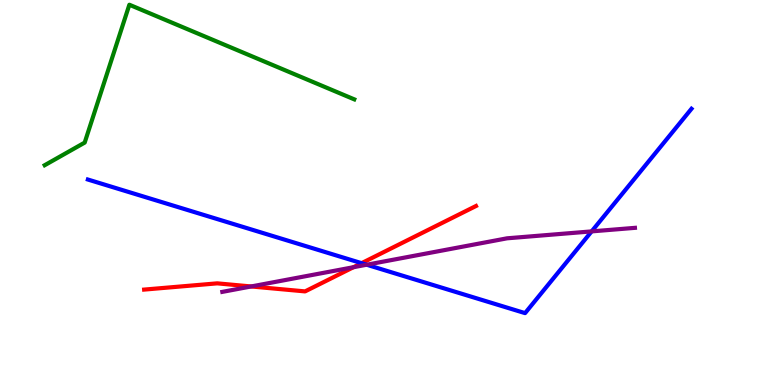[{'lines': ['blue', 'red'], 'intersections': [{'x': 4.67, 'y': 3.16}]}, {'lines': ['green', 'red'], 'intersections': []}, {'lines': ['purple', 'red'], 'intersections': [{'x': 3.24, 'y': 2.56}, {'x': 4.56, 'y': 3.06}]}, {'lines': ['blue', 'green'], 'intersections': []}, {'lines': ['blue', 'purple'], 'intersections': [{'x': 4.73, 'y': 3.12}, {'x': 7.63, 'y': 3.99}]}, {'lines': ['green', 'purple'], 'intersections': []}]